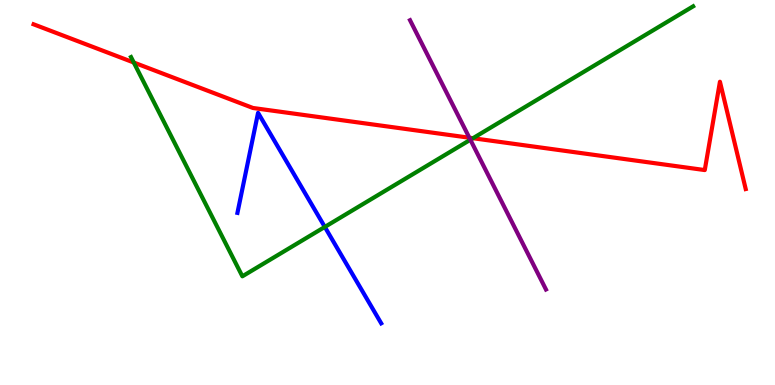[{'lines': ['blue', 'red'], 'intersections': []}, {'lines': ['green', 'red'], 'intersections': [{'x': 1.73, 'y': 8.38}, {'x': 6.1, 'y': 6.41}]}, {'lines': ['purple', 'red'], 'intersections': [{'x': 6.06, 'y': 6.42}]}, {'lines': ['blue', 'green'], 'intersections': [{'x': 4.19, 'y': 4.11}]}, {'lines': ['blue', 'purple'], 'intersections': []}, {'lines': ['green', 'purple'], 'intersections': [{'x': 6.07, 'y': 6.37}]}]